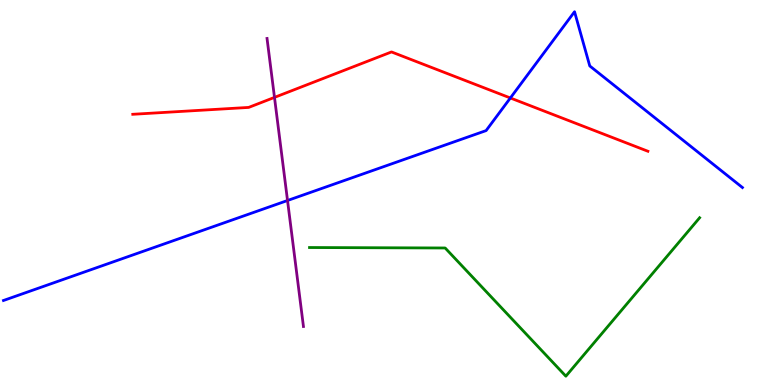[{'lines': ['blue', 'red'], 'intersections': [{'x': 6.59, 'y': 7.46}]}, {'lines': ['green', 'red'], 'intersections': []}, {'lines': ['purple', 'red'], 'intersections': [{'x': 3.54, 'y': 7.47}]}, {'lines': ['blue', 'green'], 'intersections': []}, {'lines': ['blue', 'purple'], 'intersections': [{'x': 3.71, 'y': 4.79}]}, {'lines': ['green', 'purple'], 'intersections': []}]